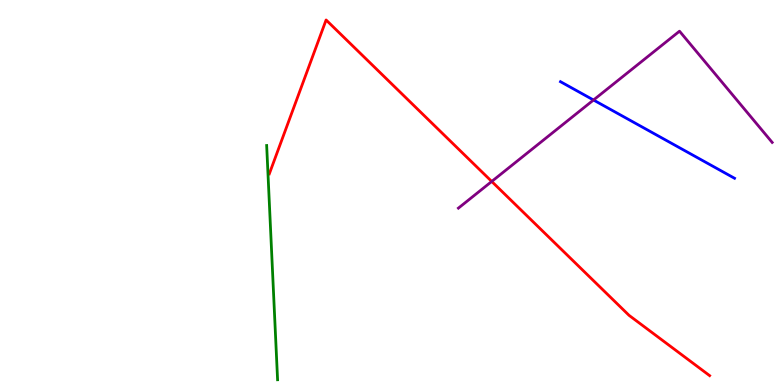[{'lines': ['blue', 'red'], 'intersections': []}, {'lines': ['green', 'red'], 'intersections': []}, {'lines': ['purple', 'red'], 'intersections': [{'x': 6.34, 'y': 5.29}]}, {'lines': ['blue', 'green'], 'intersections': []}, {'lines': ['blue', 'purple'], 'intersections': [{'x': 7.66, 'y': 7.4}]}, {'lines': ['green', 'purple'], 'intersections': []}]